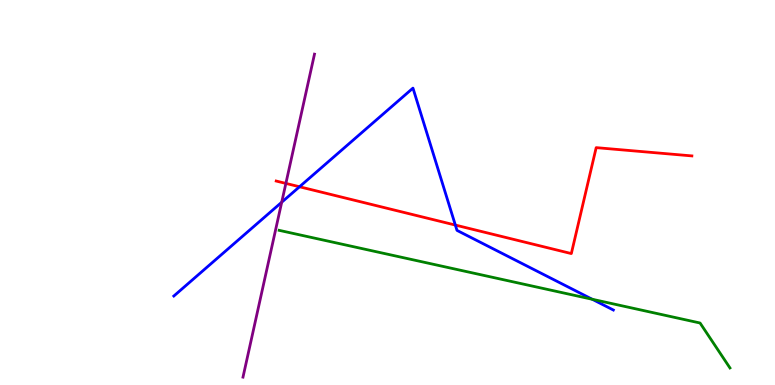[{'lines': ['blue', 'red'], 'intersections': [{'x': 3.86, 'y': 5.15}, {'x': 5.88, 'y': 4.15}]}, {'lines': ['green', 'red'], 'intersections': []}, {'lines': ['purple', 'red'], 'intersections': [{'x': 3.69, 'y': 5.24}]}, {'lines': ['blue', 'green'], 'intersections': [{'x': 7.64, 'y': 2.23}]}, {'lines': ['blue', 'purple'], 'intersections': [{'x': 3.63, 'y': 4.75}]}, {'lines': ['green', 'purple'], 'intersections': []}]